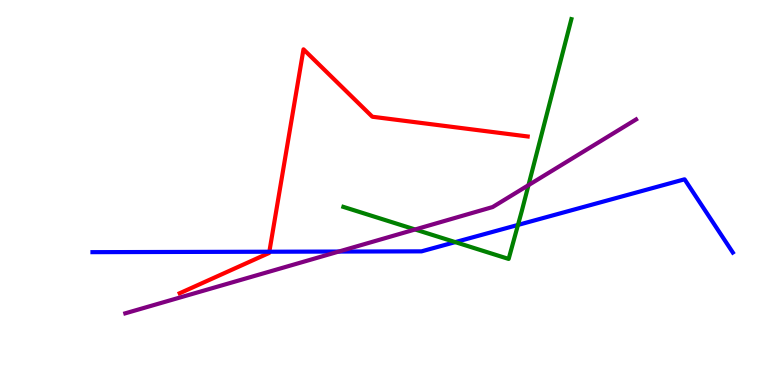[{'lines': ['blue', 'red'], 'intersections': [{'x': 3.48, 'y': 3.46}]}, {'lines': ['green', 'red'], 'intersections': []}, {'lines': ['purple', 'red'], 'intersections': []}, {'lines': ['blue', 'green'], 'intersections': [{'x': 5.87, 'y': 3.71}, {'x': 6.68, 'y': 4.16}]}, {'lines': ['blue', 'purple'], 'intersections': [{'x': 4.37, 'y': 3.47}]}, {'lines': ['green', 'purple'], 'intersections': [{'x': 5.36, 'y': 4.04}, {'x': 6.82, 'y': 5.19}]}]